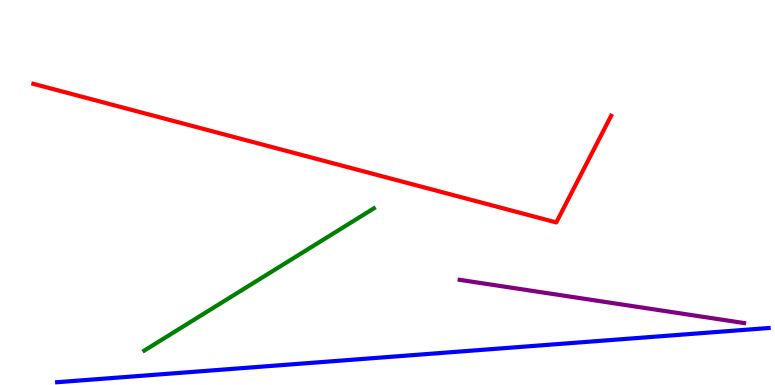[{'lines': ['blue', 'red'], 'intersections': []}, {'lines': ['green', 'red'], 'intersections': []}, {'lines': ['purple', 'red'], 'intersections': []}, {'lines': ['blue', 'green'], 'intersections': []}, {'lines': ['blue', 'purple'], 'intersections': []}, {'lines': ['green', 'purple'], 'intersections': []}]